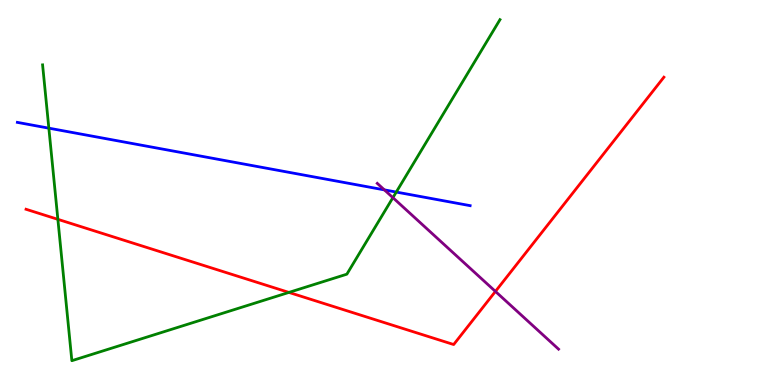[{'lines': ['blue', 'red'], 'intersections': []}, {'lines': ['green', 'red'], 'intersections': [{'x': 0.747, 'y': 4.3}, {'x': 3.73, 'y': 2.4}]}, {'lines': ['purple', 'red'], 'intersections': [{'x': 6.39, 'y': 2.43}]}, {'lines': ['blue', 'green'], 'intersections': [{'x': 0.63, 'y': 6.67}, {'x': 5.11, 'y': 5.01}]}, {'lines': ['blue', 'purple'], 'intersections': [{'x': 4.96, 'y': 5.07}]}, {'lines': ['green', 'purple'], 'intersections': [{'x': 5.07, 'y': 4.87}]}]